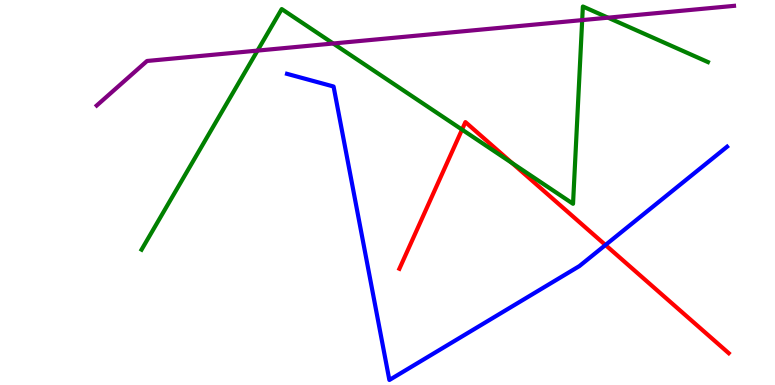[{'lines': ['blue', 'red'], 'intersections': [{'x': 7.81, 'y': 3.64}]}, {'lines': ['green', 'red'], 'intersections': [{'x': 5.96, 'y': 6.63}, {'x': 6.61, 'y': 5.76}]}, {'lines': ['purple', 'red'], 'intersections': []}, {'lines': ['blue', 'green'], 'intersections': []}, {'lines': ['blue', 'purple'], 'intersections': []}, {'lines': ['green', 'purple'], 'intersections': [{'x': 3.32, 'y': 8.69}, {'x': 4.3, 'y': 8.87}, {'x': 7.51, 'y': 9.48}, {'x': 7.85, 'y': 9.54}]}]